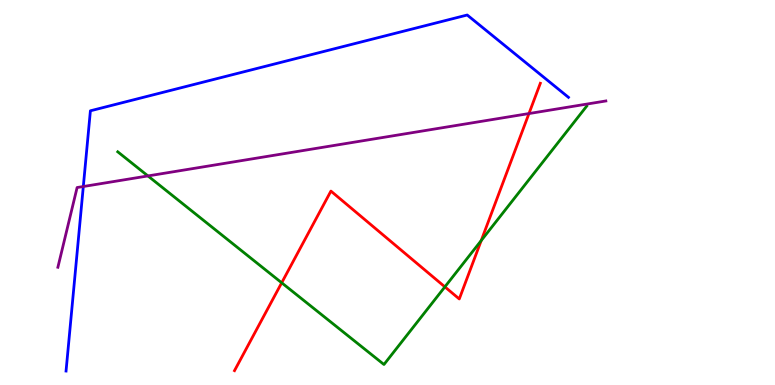[{'lines': ['blue', 'red'], 'intersections': []}, {'lines': ['green', 'red'], 'intersections': [{'x': 3.63, 'y': 2.65}, {'x': 5.74, 'y': 2.55}, {'x': 6.21, 'y': 3.75}]}, {'lines': ['purple', 'red'], 'intersections': [{'x': 6.83, 'y': 7.05}]}, {'lines': ['blue', 'green'], 'intersections': []}, {'lines': ['blue', 'purple'], 'intersections': [{'x': 1.07, 'y': 5.16}]}, {'lines': ['green', 'purple'], 'intersections': [{'x': 1.91, 'y': 5.43}]}]